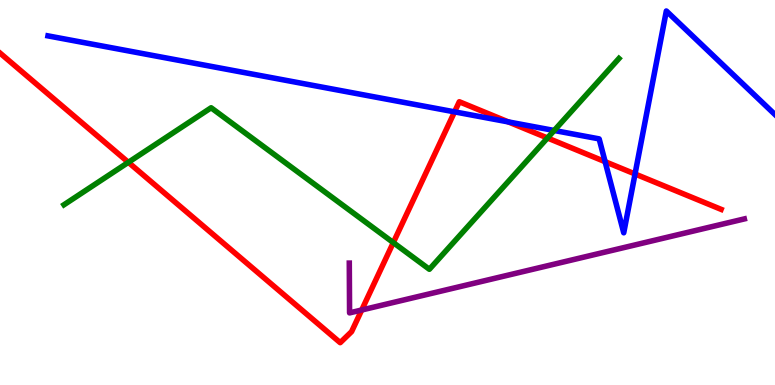[{'lines': ['blue', 'red'], 'intersections': [{'x': 5.87, 'y': 7.09}, {'x': 6.56, 'y': 6.83}, {'x': 7.81, 'y': 5.8}, {'x': 8.19, 'y': 5.48}]}, {'lines': ['green', 'red'], 'intersections': [{'x': 1.66, 'y': 5.78}, {'x': 5.07, 'y': 3.7}, {'x': 7.06, 'y': 6.42}]}, {'lines': ['purple', 'red'], 'intersections': [{'x': 4.67, 'y': 1.95}]}, {'lines': ['blue', 'green'], 'intersections': [{'x': 7.15, 'y': 6.61}]}, {'lines': ['blue', 'purple'], 'intersections': []}, {'lines': ['green', 'purple'], 'intersections': []}]